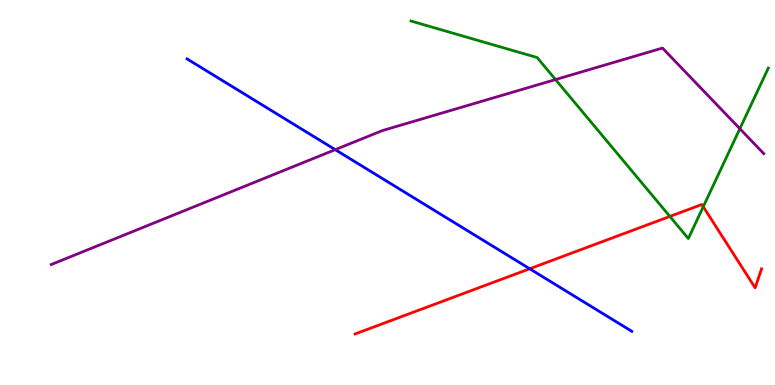[{'lines': ['blue', 'red'], 'intersections': [{'x': 6.83, 'y': 3.02}]}, {'lines': ['green', 'red'], 'intersections': [{'x': 8.64, 'y': 4.38}, {'x': 9.07, 'y': 4.63}]}, {'lines': ['purple', 'red'], 'intersections': []}, {'lines': ['blue', 'green'], 'intersections': []}, {'lines': ['blue', 'purple'], 'intersections': [{'x': 4.33, 'y': 6.11}]}, {'lines': ['green', 'purple'], 'intersections': [{'x': 7.17, 'y': 7.93}, {'x': 9.55, 'y': 6.66}]}]